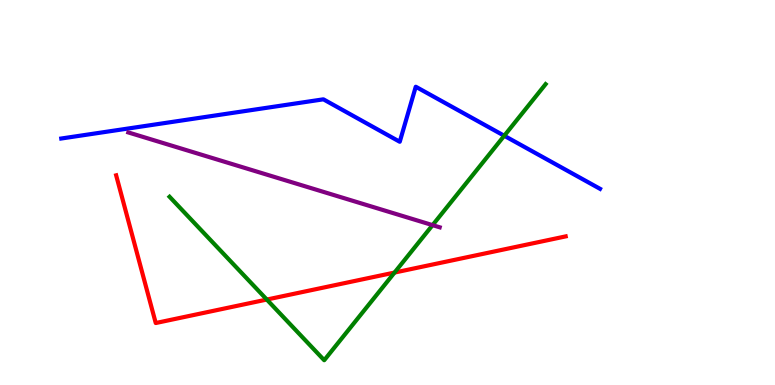[{'lines': ['blue', 'red'], 'intersections': []}, {'lines': ['green', 'red'], 'intersections': [{'x': 3.44, 'y': 2.22}, {'x': 5.09, 'y': 2.92}]}, {'lines': ['purple', 'red'], 'intersections': []}, {'lines': ['blue', 'green'], 'intersections': [{'x': 6.51, 'y': 6.47}]}, {'lines': ['blue', 'purple'], 'intersections': []}, {'lines': ['green', 'purple'], 'intersections': [{'x': 5.58, 'y': 4.15}]}]